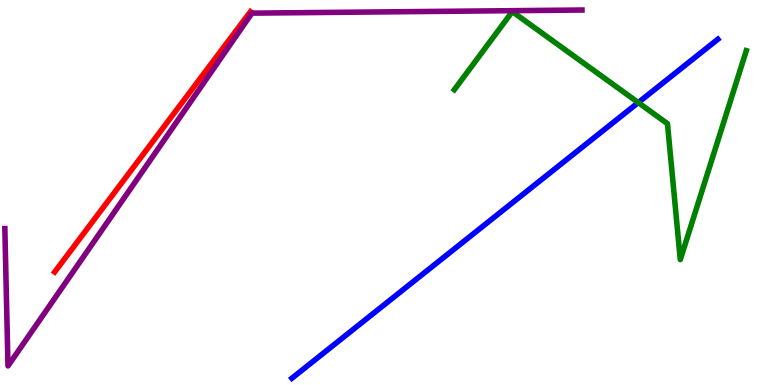[{'lines': ['blue', 'red'], 'intersections': []}, {'lines': ['green', 'red'], 'intersections': []}, {'lines': ['purple', 'red'], 'intersections': []}, {'lines': ['blue', 'green'], 'intersections': [{'x': 8.24, 'y': 7.34}]}, {'lines': ['blue', 'purple'], 'intersections': []}, {'lines': ['green', 'purple'], 'intersections': []}]